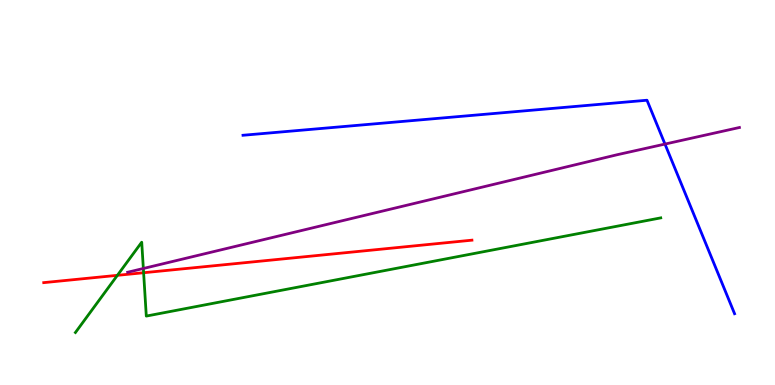[{'lines': ['blue', 'red'], 'intersections': []}, {'lines': ['green', 'red'], 'intersections': [{'x': 1.51, 'y': 2.85}, {'x': 1.85, 'y': 2.92}]}, {'lines': ['purple', 'red'], 'intersections': []}, {'lines': ['blue', 'green'], 'intersections': []}, {'lines': ['blue', 'purple'], 'intersections': [{'x': 8.58, 'y': 6.26}]}, {'lines': ['green', 'purple'], 'intersections': [{'x': 1.85, 'y': 3.03}]}]